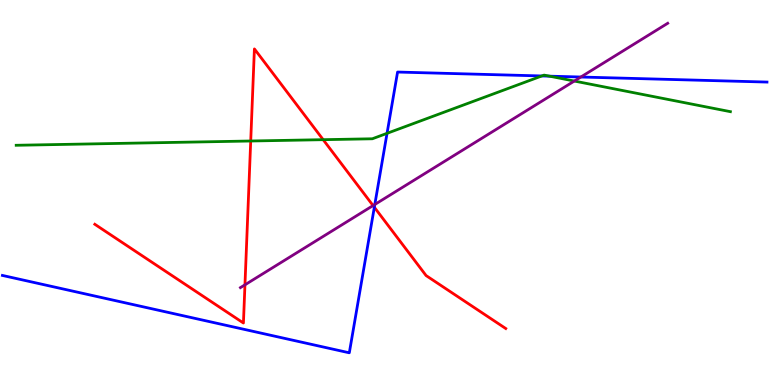[{'lines': ['blue', 'red'], 'intersections': [{'x': 4.83, 'y': 4.62}]}, {'lines': ['green', 'red'], 'intersections': [{'x': 3.24, 'y': 6.34}, {'x': 4.17, 'y': 6.37}]}, {'lines': ['purple', 'red'], 'intersections': [{'x': 3.16, 'y': 2.6}, {'x': 4.81, 'y': 4.66}]}, {'lines': ['blue', 'green'], 'intersections': [{'x': 4.99, 'y': 6.54}, {'x': 6.99, 'y': 8.03}, {'x': 7.09, 'y': 8.02}]}, {'lines': ['blue', 'purple'], 'intersections': [{'x': 4.84, 'y': 4.69}, {'x': 7.49, 'y': 8.0}]}, {'lines': ['green', 'purple'], 'intersections': [{'x': 7.41, 'y': 7.89}]}]